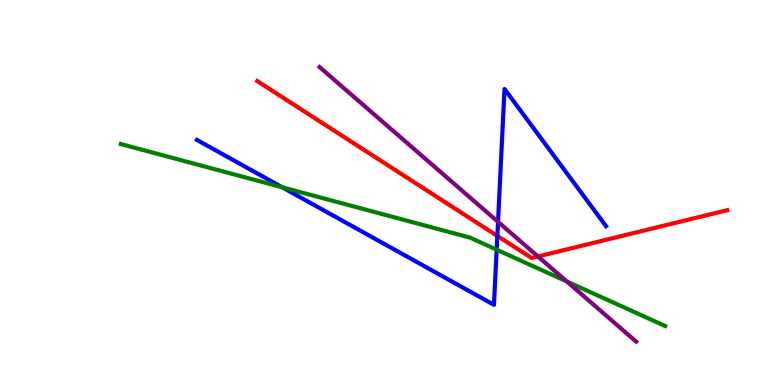[{'lines': ['blue', 'red'], 'intersections': [{'x': 6.42, 'y': 3.87}]}, {'lines': ['green', 'red'], 'intersections': []}, {'lines': ['purple', 'red'], 'intersections': [{'x': 6.94, 'y': 3.34}]}, {'lines': ['blue', 'green'], 'intersections': [{'x': 3.64, 'y': 5.14}, {'x': 6.41, 'y': 3.51}]}, {'lines': ['blue', 'purple'], 'intersections': [{'x': 6.43, 'y': 4.24}]}, {'lines': ['green', 'purple'], 'intersections': [{'x': 7.31, 'y': 2.69}]}]